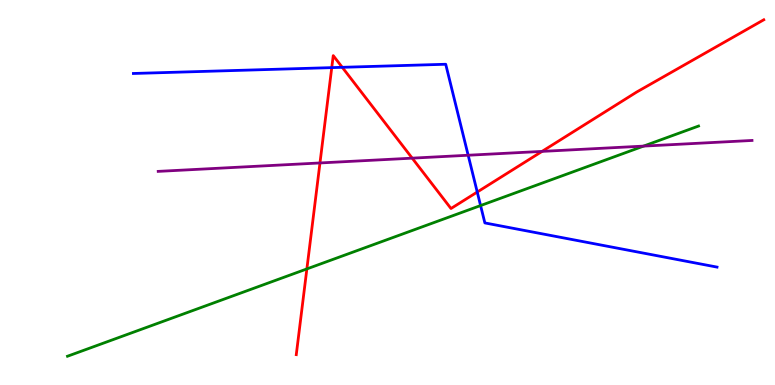[{'lines': ['blue', 'red'], 'intersections': [{'x': 4.28, 'y': 8.24}, {'x': 4.42, 'y': 8.25}, {'x': 6.16, 'y': 5.01}]}, {'lines': ['green', 'red'], 'intersections': [{'x': 3.96, 'y': 3.02}]}, {'lines': ['purple', 'red'], 'intersections': [{'x': 4.13, 'y': 5.77}, {'x': 5.32, 'y': 5.89}, {'x': 6.99, 'y': 6.07}]}, {'lines': ['blue', 'green'], 'intersections': [{'x': 6.2, 'y': 4.66}]}, {'lines': ['blue', 'purple'], 'intersections': [{'x': 6.04, 'y': 5.97}]}, {'lines': ['green', 'purple'], 'intersections': [{'x': 8.3, 'y': 6.21}]}]